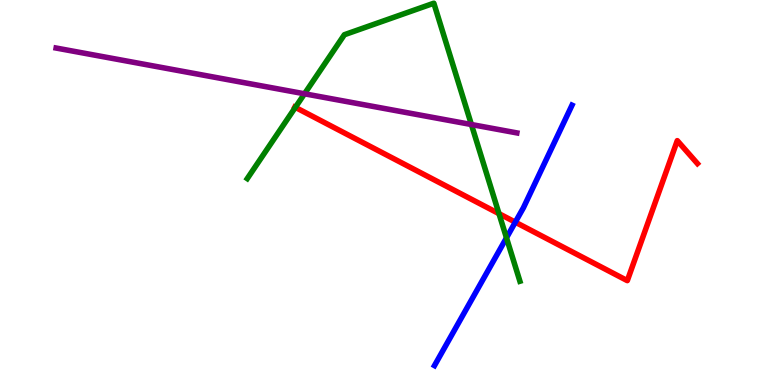[{'lines': ['blue', 'red'], 'intersections': [{'x': 6.65, 'y': 4.23}]}, {'lines': ['green', 'red'], 'intersections': [{'x': 3.81, 'y': 7.21}, {'x': 6.44, 'y': 4.45}]}, {'lines': ['purple', 'red'], 'intersections': []}, {'lines': ['blue', 'green'], 'intersections': [{'x': 6.54, 'y': 3.82}]}, {'lines': ['blue', 'purple'], 'intersections': []}, {'lines': ['green', 'purple'], 'intersections': [{'x': 3.93, 'y': 7.56}, {'x': 6.08, 'y': 6.77}]}]